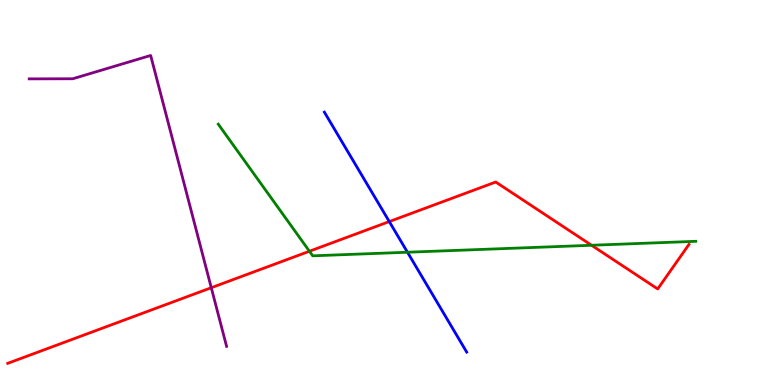[{'lines': ['blue', 'red'], 'intersections': [{'x': 5.02, 'y': 4.24}]}, {'lines': ['green', 'red'], 'intersections': [{'x': 3.99, 'y': 3.47}, {'x': 7.63, 'y': 3.63}]}, {'lines': ['purple', 'red'], 'intersections': [{'x': 2.73, 'y': 2.53}]}, {'lines': ['blue', 'green'], 'intersections': [{'x': 5.26, 'y': 3.45}]}, {'lines': ['blue', 'purple'], 'intersections': []}, {'lines': ['green', 'purple'], 'intersections': []}]